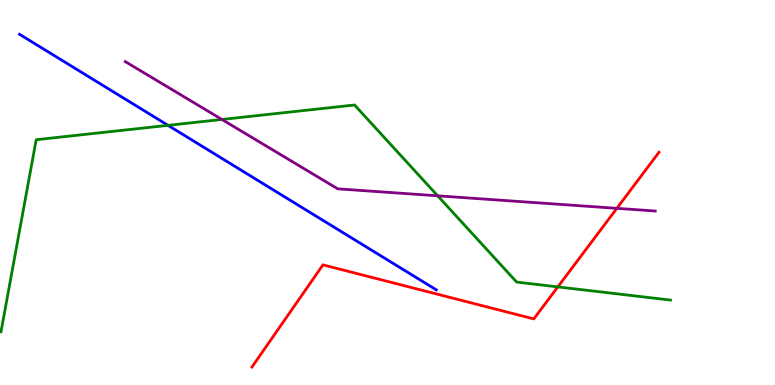[{'lines': ['blue', 'red'], 'intersections': []}, {'lines': ['green', 'red'], 'intersections': [{'x': 7.2, 'y': 2.55}]}, {'lines': ['purple', 'red'], 'intersections': [{'x': 7.96, 'y': 4.59}]}, {'lines': ['blue', 'green'], 'intersections': [{'x': 2.17, 'y': 6.74}]}, {'lines': ['blue', 'purple'], 'intersections': []}, {'lines': ['green', 'purple'], 'intersections': [{'x': 2.86, 'y': 6.9}, {'x': 5.65, 'y': 4.91}]}]